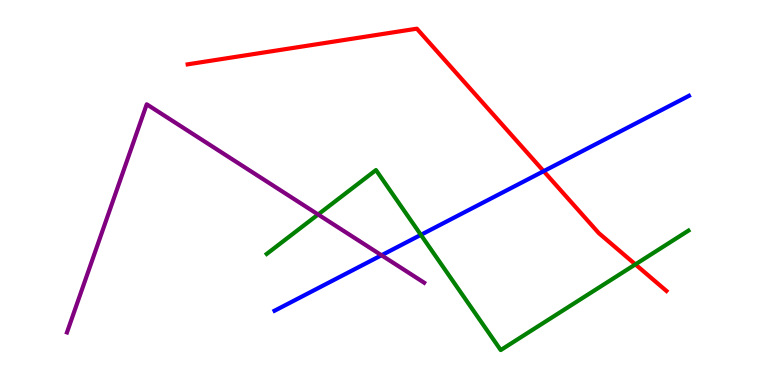[{'lines': ['blue', 'red'], 'intersections': [{'x': 7.01, 'y': 5.55}]}, {'lines': ['green', 'red'], 'intersections': [{'x': 8.2, 'y': 3.13}]}, {'lines': ['purple', 'red'], 'intersections': []}, {'lines': ['blue', 'green'], 'intersections': [{'x': 5.43, 'y': 3.9}]}, {'lines': ['blue', 'purple'], 'intersections': [{'x': 4.92, 'y': 3.37}]}, {'lines': ['green', 'purple'], 'intersections': [{'x': 4.1, 'y': 4.43}]}]